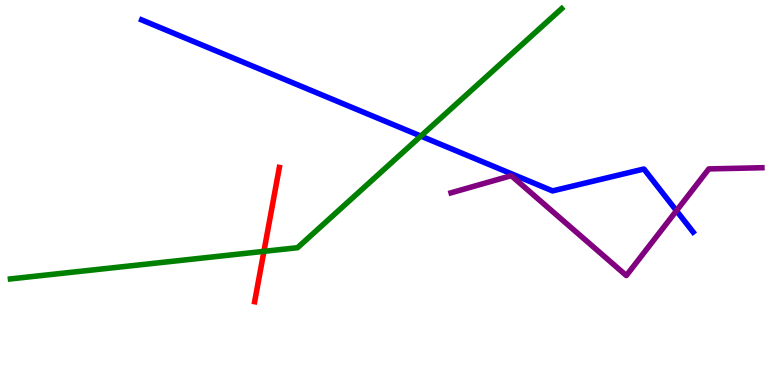[{'lines': ['blue', 'red'], 'intersections': []}, {'lines': ['green', 'red'], 'intersections': [{'x': 3.41, 'y': 3.47}]}, {'lines': ['purple', 'red'], 'intersections': []}, {'lines': ['blue', 'green'], 'intersections': [{'x': 5.43, 'y': 6.47}]}, {'lines': ['blue', 'purple'], 'intersections': [{'x': 8.73, 'y': 4.53}]}, {'lines': ['green', 'purple'], 'intersections': []}]